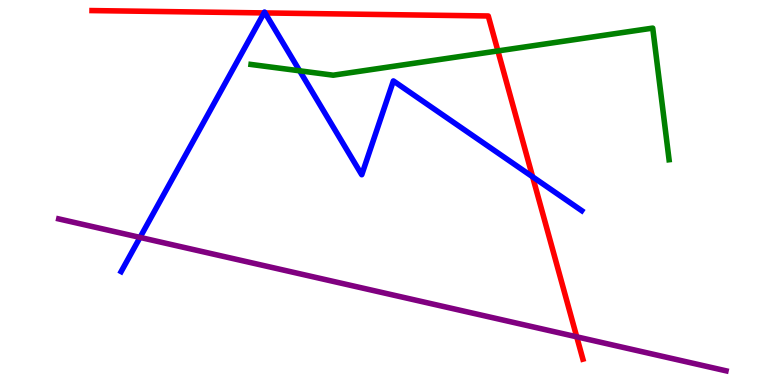[{'lines': ['blue', 'red'], 'intersections': [{'x': 3.41, 'y': 9.66}, {'x': 3.42, 'y': 9.66}, {'x': 6.87, 'y': 5.41}]}, {'lines': ['green', 'red'], 'intersections': [{'x': 6.42, 'y': 8.68}]}, {'lines': ['purple', 'red'], 'intersections': [{'x': 7.44, 'y': 1.25}]}, {'lines': ['blue', 'green'], 'intersections': [{'x': 3.87, 'y': 8.16}]}, {'lines': ['blue', 'purple'], 'intersections': [{'x': 1.81, 'y': 3.83}]}, {'lines': ['green', 'purple'], 'intersections': []}]